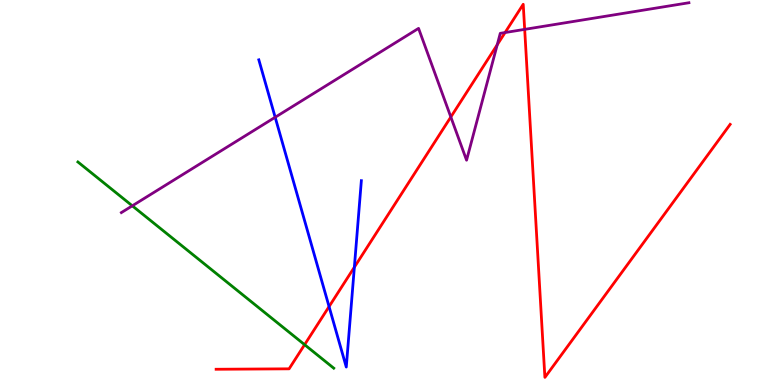[{'lines': ['blue', 'red'], 'intersections': [{'x': 4.25, 'y': 2.04}, {'x': 4.57, 'y': 3.06}]}, {'lines': ['green', 'red'], 'intersections': [{'x': 3.93, 'y': 1.05}]}, {'lines': ['purple', 'red'], 'intersections': [{'x': 5.82, 'y': 6.96}, {'x': 6.42, 'y': 8.84}, {'x': 6.52, 'y': 9.15}, {'x': 6.77, 'y': 9.24}]}, {'lines': ['blue', 'green'], 'intersections': []}, {'lines': ['blue', 'purple'], 'intersections': [{'x': 3.55, 'y': 6.95}]}, {'lines': ['green', 'purple'], 'intersections': [{'x': 1.71, 'y': 4.65}]}]